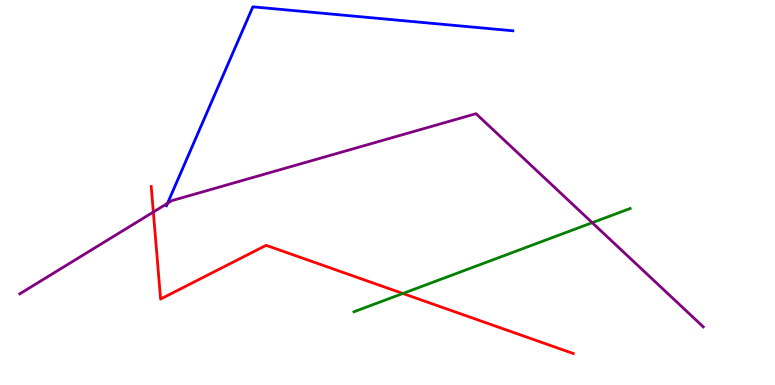[{'lines': ['blue', 'red'], 'intersections': []}, {'lines': ['green', 'red'], 'intersections': [{'x': 5.2, 'y': 2.38}]}, {'lines': ['purple', 'red'], 'intersections': [{'x': 1.98, 'y': 4.49}]}, {'lines': ['blue', 'green'], 'intersections': []}, {'lines': ['blue', 'purple'], 'intersections': [{'x': 2.16, 'y': 4.72}]}, {'lines': ['green', 'purple'], 'intersections': [{'x': 7.64, 'y': 4.22}]}]